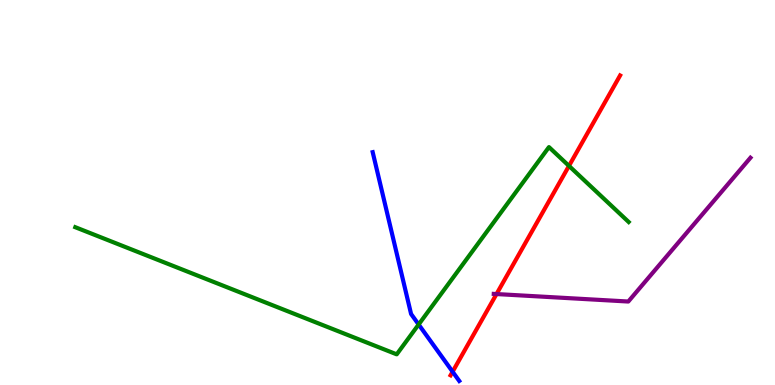[{'lines': ['blue', 'red'], 'intersections': [{'x': 5.84, 'y': 0.345}]}, {'lines': ['green', 'red'], 'intersections': [{'x': 7.34, 'y': 5.69}]}, {'lines': ['purple', 'red'], 'intersections': [{'x': 6.41, 'y': 2.36}]}, {'lines': ['blue', 'green'], 'intersections': [{'x': 5.4, 'y': 1.57}]}, {'lines': ['blue', 'purple'], 'intersections': []}, {'lines': ['green', 'purple'], 'intersections': []}]